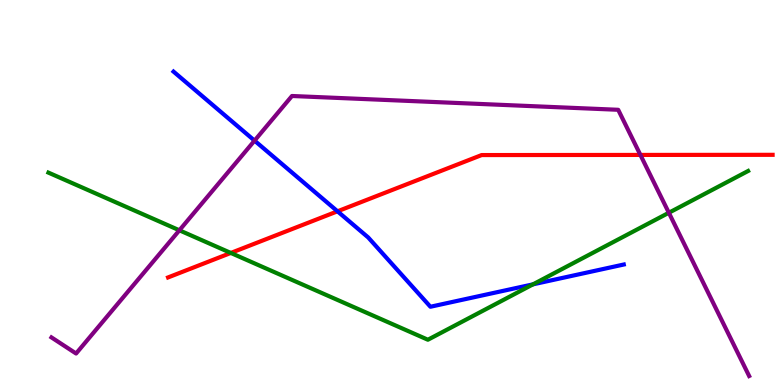[{'lines': ['blue', 'red'], 'intersections': [{'x': 4.35, 'y': 4.51}]}, {'lines': ['green', 'red'], 'intersections': [{'x': 2.98, 'y': 3.43}]}, {'lines': ['purple', 'red'], 'intersections': [{'x': 8.26, 'y': 5.98}]}, {'lines': ['blue', 'green'], 'intersections': [{'x': 6.88, 'y': 2.61}]}, {'lines': ['blue', 'purple'], 'intersections': [{'x': 3.28, 'y': 6.35}]}, {'lines': ['green', 'purple'], 'intersections': [{'x': 2.31, 'y': 4.02}, {'x': 8.63, 'y': 4.47}]}]